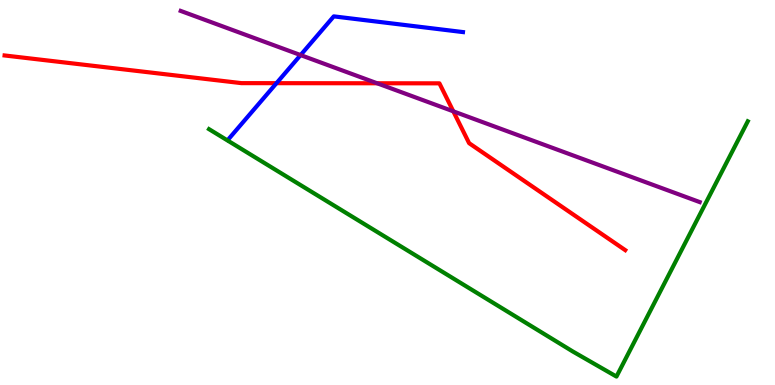[{'lines': ['blue', 'red'], 'intersections': [{'x': 3.57, 'y': 7.84}]}, {'lines': ['green', 'red'], 'intersections': []}, {'lines': ['purple', 'red'], 'intersections': [{'x': 4.87, 'y': 7.84}, {'x': 5.85, 'y': 7.11}]}, {'lines': ['blue', 'green'], 'intersections': []}, {'lines': ['blue', 'purple'], 'intersections': [{'x': 3.88, 'y': 8.57}]}, {'lines': ['green', 'purple'], 'intersections': []}]